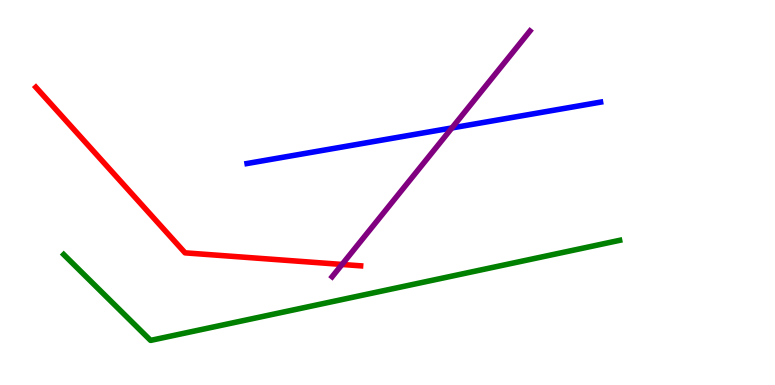[{'lines': ['blue', 'red'], 'intersections': []}, {'lines': ['green', 'red'], 'intersections': []}, {'lines': ['purple', 'red'], 'intersections': [{'x': 4.41, 'y': 3.13}]}, {'lines': ['blue', 'green'], 'intersections': []}, {'lines': ['blue', 'purple'], 'intersections': [{'x': 5.83, 'y': 6.68}]}, {'lines': ['green', 'purple'], 'intersections': []}]